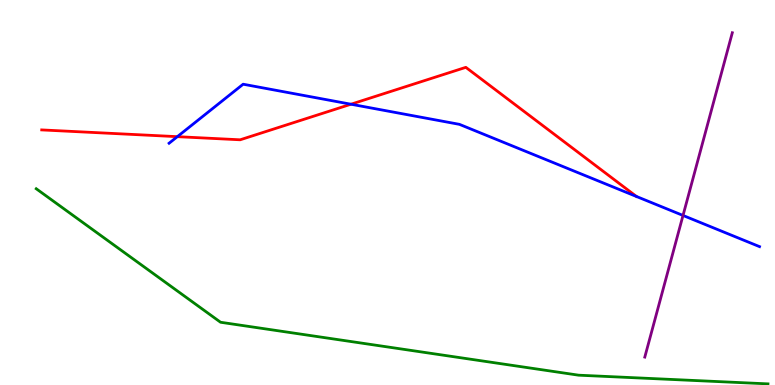[{'lines': ['blue', 'red'], 'intersections': [{'x': 2.29, 'y': 6.45}, {'x': 4.53, 'y': 7.29}]}, {'lines': ['green', 'red'], 'intersections': []}, {'lines': ['purple', 'red'], 'intersections': []}, {'lines': ['blue', 'green'], 'intersections': []}, {'lines': ['blue', 'purple'], 'intersections': [{'x': 8.81, 'y': 4.4}]}, {'lines': ['green', 'purple'], 'intersections': []}]